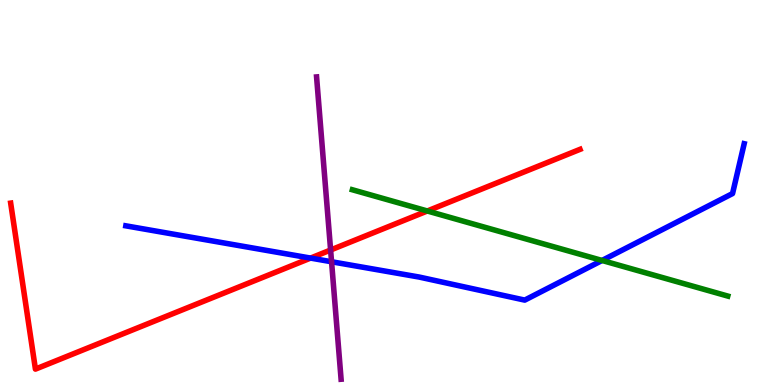[{'lines': ['blue', 'red'], 'intersections': [{'x': 4.01, 'y': 3.3}]}, {'lines': ['green', 'red'], 'intersections': [{'x': 5.51, 'y': 4.52}]}, {'lines': ['purple', 'red'], 'intersections': [{'x': 4.27, 'y': 3.51}]}, {'lines': ['blue', 'green'], 'intersections': [{'x': 7.77, 'y': 3.23}]}, {'lines': ['blue', 'purple'], 'intersections': [{'x': 4.28, 'y': 3.2}]}, {'lines': ['green', 'purple'], 'intersections': []}]